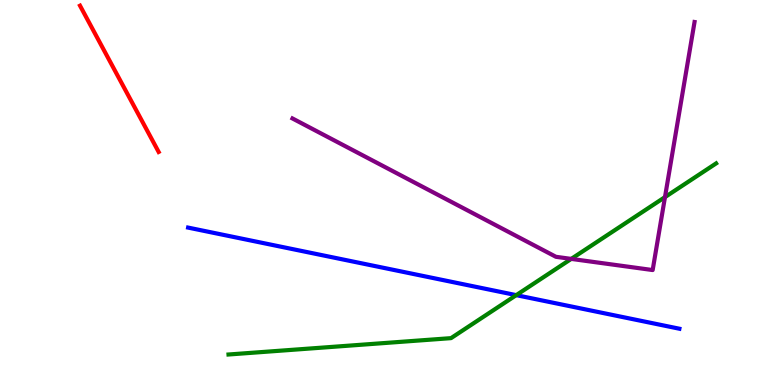[{'lines': ['blue', 'red'], 'intersections': []}, {'lines': ['green', 'red'], 'intersections': []}, {'lines': ['purple', 'red'], 'intersections': []}, {'lines': ['blue', 'green'], 'intersections': [{'x': 6.66, 'y': 2.33}]}, {'lines': ['blue', 'purple'], 'intersections': []}, {'lines': ['green', 'purple'], 'intersections': [{'x': 7.37, 'y': 3.28}, {'x': 8.58, 'y': 4.88}]}]